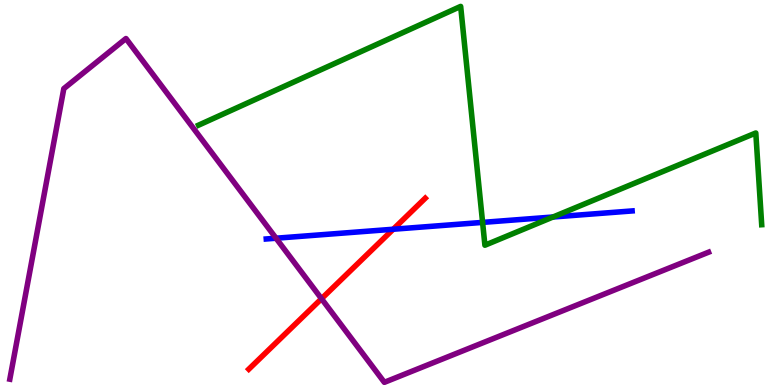[{'lines': ['blue', 'red'], 'intersections': [{'x': 5.07, 'y': 4.05}]}, {'lines': ['green', 'red'], 'intersections': []}, {'lines': ['purple', 'red'], 'intersections': [{'x': 4.15, 'y': 2.24}]}, {'lines': ['blue', 'green'], 'intersections': [{'x': 6.23, 'y': 4.22}, {'x': 7.14, 'y': 4.36}]}, {'lines': ['blue', 'purple'], 'intersections': [{'x': 3.56, 'y': 3.81}]}, {'lines': ['green', 'purple'], 'intersections': []}]